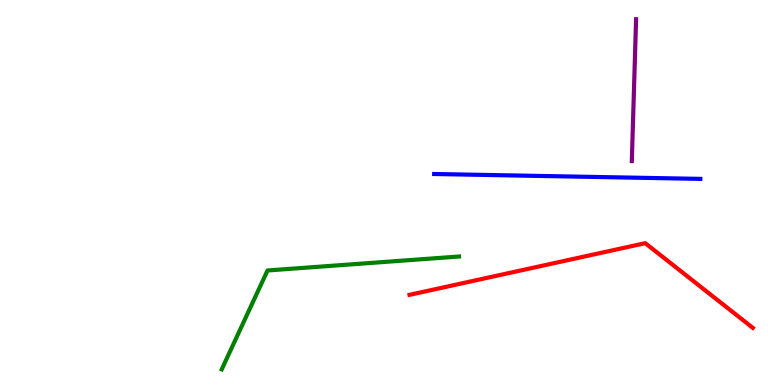[{'lines': ['blue', 'red'], 'intersections': []}, {'lines': ['green', 'red'], 'intersections': []}, {'lines': ['purple', 'red'], 'intersections': []}, {'lines': ['blue', 'green'], 'intersections': []}, {'lines': ['blue', 'purple'], 'intersections': []}, {'lines': ['green', 'purple'], 'intersections': []}]